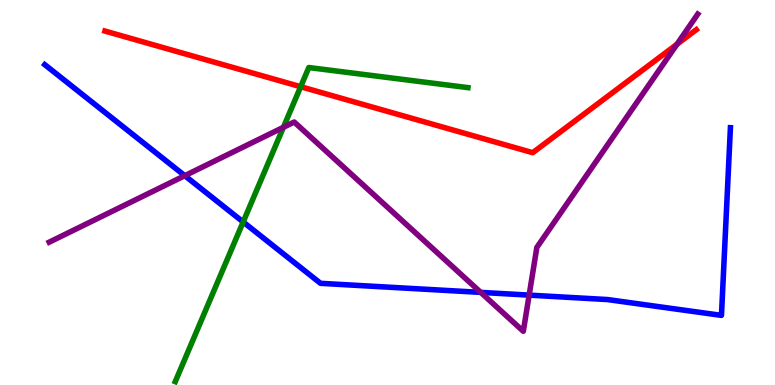[{'lines': ['blue', 'red'], 'intersections': []}, {'lines': ['green', 'red'], 'intersections': [{'x': 3.88, 'y': 7.75}]}, {'lines': ['purple', 'red'], 'intersections': [{'x': 8.74, 'y': 8.85}]}, {'lines': ['blue', 'green'], 'intersections': [{'x': 3.14, 'y': 4.23}]}, {'lines': ['blue', 'purple'], 'intersections': [{'x': 2.38, 'y': 5.44}, {'x': 6.2, 'y': 2.41}, {'x': 6.83, 'y': 2.33}]}, {'lines': ['green', 'purple'], 'intersections': [{'x': 3.66, 'y': 6.69}]}]